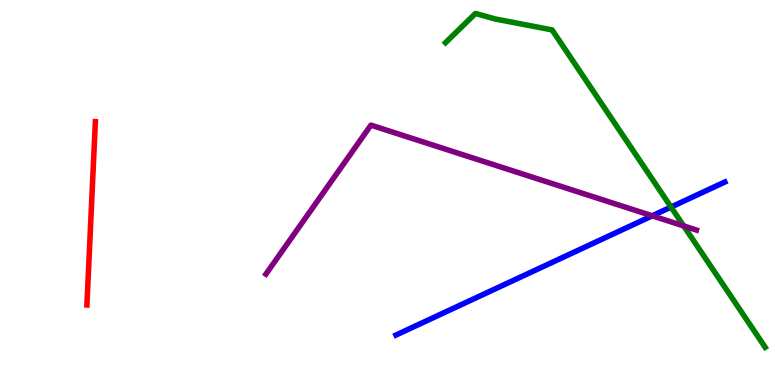[{'lines': ['blue', 'red'], 'intersections': []}, {'lines': ['green', 'red'], 'intersections': []}, {'lines': ['purple', 'red'], 'intersections': []}, {'lines': ['blue', 'green'], 'intersections': [{'x': 8.66, 'y': 4.62}]}, {'lines': ['blue', 'purple'], 'intersections': [{'x': 8.42, 'y': 4.39}]}, {'lines': ['green', 'purple'], 'intersections': [{'x': 8.82, 'y': 4.13}]}]